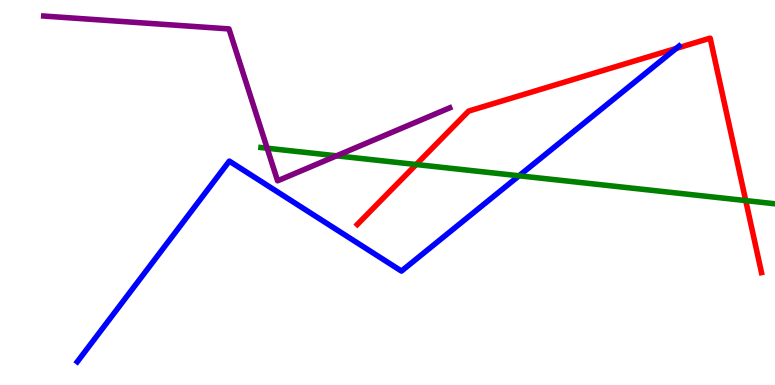[{'lines': ['blue', 'red'], 'intersections': [{'x': 8.73, 'y': 8.74}]}, {'lines': ['green', 'red'], 'intersections': [{'x': 5.37, 'y': 5.73}, {'x': 9.62, 'y': 4.79}]}, {'lines': ['purple', 'red'], 'intersections': []}, {'lines': ['blue', 'green'], 'intersections': [{'x': 6.7, 'y': 5.43}]}, {'lines': ['blue', 'purple'], 'intersections': []}, {'lines': ['green', 'purple'], 'intersections': [{'x': 3.45, 'y': 6.15}, {'x': 4.34, 'y': 5.95}]}]